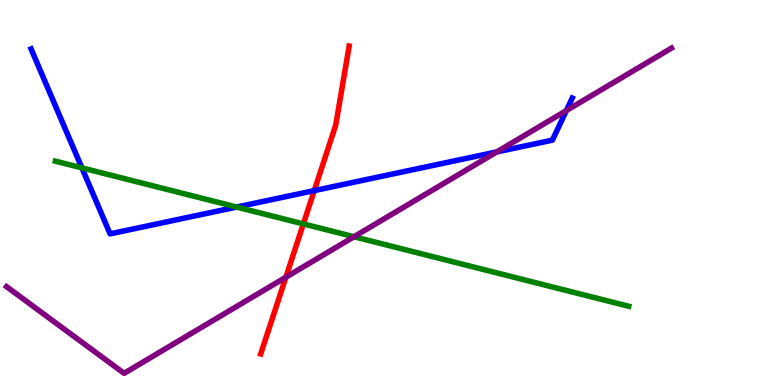[{'lines': ['blue', 'red'], 'intersections': [{'x': 4.06, 'y': 5.05}]}, {'lines': ['green', 'red'], 'intersections': [{'x': 3.91, 'y': 4.18}]}, {'lines': ['purple', 'red'], 'intersections': [{'x': 3.69, 'y': 2.8}]}, {'lines': ['blue', 'green'], 'intersections': [{'x': 1.06, 'y': 5.64}, {'x': 3.05, 'y': 4.62}]}, {'lines': ['blue', 'purple'], 'intersections': [{'x': 6.41, 'y': 6.05}, {'x': 7.31, 'y': 7.13}]}, {'lines': ['green', 'purple'], 'intersections': [{'x': 4.57, 'y': 3.85}]}]